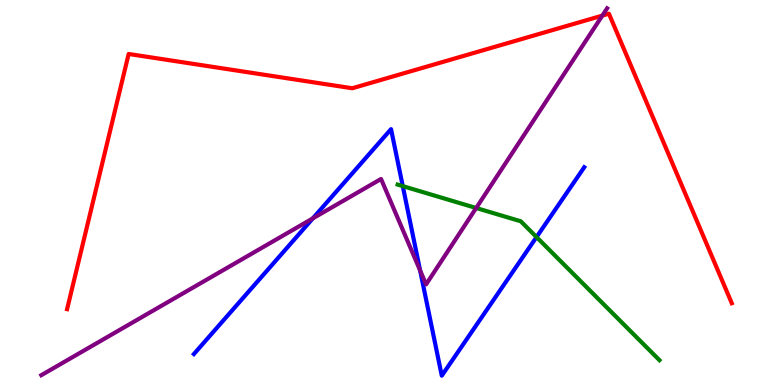[{'lines': ['blue', 'red'], 'intersections': []}, {'lines': ['green', 'red'], 'intersections': []}, {'lines': ['purple', 'red'], 'intersections': [{'x': 7.77, 'y': 9.59}]}, {'lines': ['blue', 'green'], 'intersections': [{'x': 5.2, 'y': 5.17}, {'x': 6.92, 'y': 3.84}]}, {'lines': ['blue', 'purple'], 'intersections': [{'x': 4.04, 'y': 4.33}, {'x': 5.42, 'y': 2.97}]}, {'lines': ['green', 'purple'], 'intersections': [{'x': 6.14, 'y': 4.6}]}]